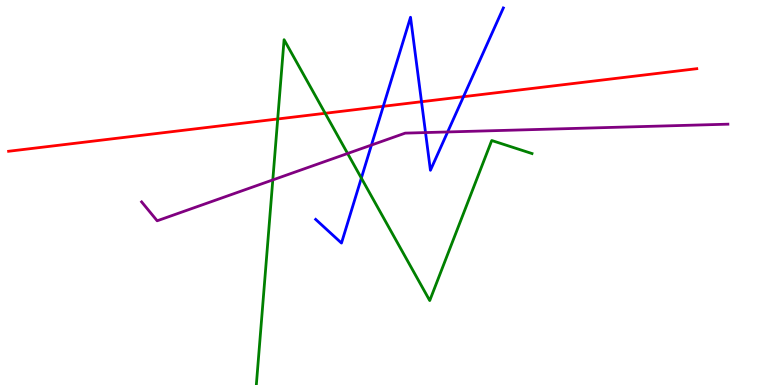[{'lines': ['blue', 'red'], 'intersections': [{'x': 4.95, 'y': 7.24}, {'x': 5.44, 'y': 7.36}, {'x': 5.98, 'y': 7.49}]}, {'lines': ['green', 'red'], 'intersections': [{'x': 3.58, 'y': 6.91}, {'x': 4.2, 'y': 7.06}]}, {'lines': ['purple', 'red'], 'intersections': []}, {'lines': ['blue', 'green'], 'intersections': [{'x': 4.66, 'y': 5.37}]}, {'lines': ['blue', 'purple'], 'intersections': [{'x': 4.79, 'y': 6.23}, {'x': 5.49, 'y': 6.56}, {'x': 5.78, 'y': 6.57}]}, {'lines': ['green', 'purple'], 'intersections': [{'x': 3.52, 'y': 5.33}, {'x': 4.49, 'y': 6.01}]}]